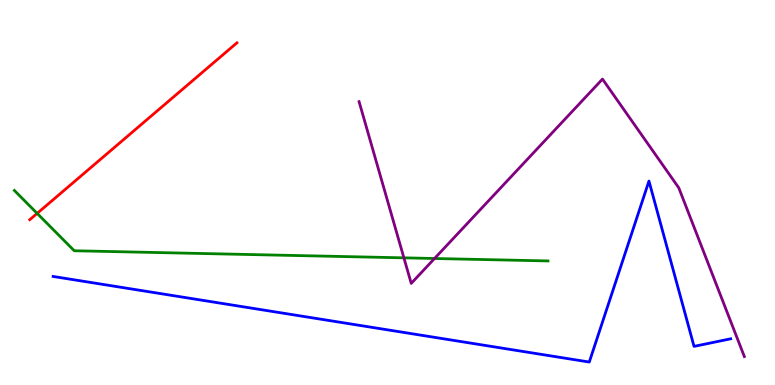[{'lines': ['blue', 'red'], 'intersections': []}, {'lines': ['green', 'red'], 'intersections': [{'x': 0.479, 'y': 4.46}]}, {'lines': ['purple', 'red'], 'intersections': []}, {'lines': ['blue', 'green'], 'intersections': []}, {'lines': ['blue', 'purple'], 'intersections': []}, {'lines': ['green', 'purple'], 'intersections': [{'x': 5.21, 'y': 3.3}, {'x': 5.61, 'y': 3.29}]}]